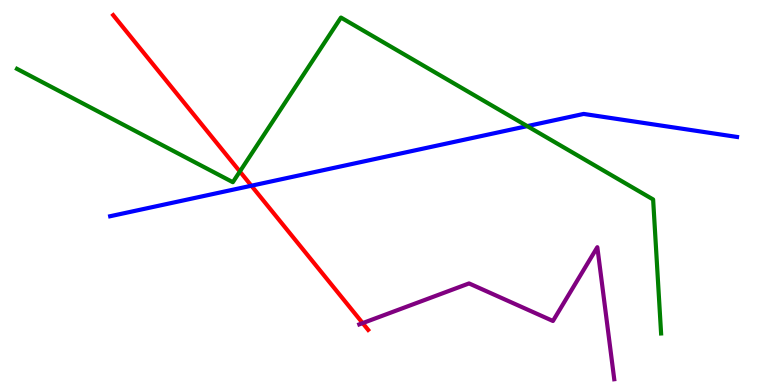[{'lines': ['blue', 'red'], 'intersections': [{'x': 3.24, 'y': 5.18}]}, {'lines': ['green', 'red'], 'intersections': [{'x': 3.09, 'y': 5.55}]}, {'lines': ['purple', 'red'], 'intersections': [{'x': 4.68, 'y': 1.61}]}, {'lines': ['blue', 'green'], 'intersections': [{'x': 6.8, 'y': 6.72}]}, {'lines': ['blue', 'purple'], 'intersections': []}, {'lines': ['green', 'purple'], 'intersections': []}]